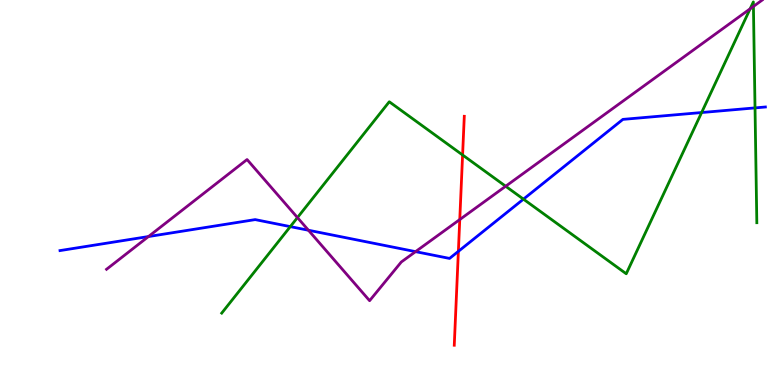[{'lines': ['blue', 'red'], 'intersections': [{'x': 5.91, 'y': 3.47}]}, {'lines': ['green', 'red'], 'intersections': [{'x': 5.97, 'y': 5.97}]}, {'lines': ['purple', 'red'], 'intersections': [{'x': 5.93, 'y': 4.3}]}, {'lines': ['blue', 'green'], 'intersections': [{'x': 3.75, 'y': 4.11}, {'x': 6.75, 'y': 4.83}, {'x': 9.05, 'y': 7.08}, {'x': 9.74, 'y': 7.2}]}, {'lines': ['blue', 'purple'], 'intersections': [{'x': 1.92, 'y': 3.86}, {'x': 3.98, 'y': 4.02}, {'x': 5.36, 'y': 3.46}]}, {'lines': ['green', 'purple'], 'intersections': [{'x': 3.84, 'y': 4.35}, {'x': 6.52, 'y': 5.16}, {'x': 9.68, 'y': 9.77}, {'x': 9.72, 'y': 9.83}]}]